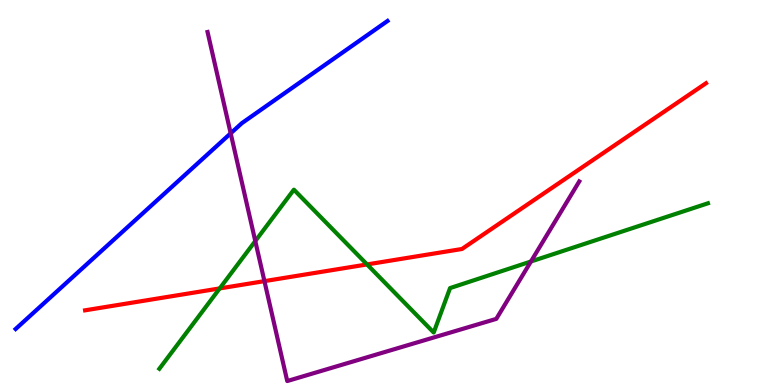[{'lines': ['blue', 'red'], 'intersections': []}, {'lines': ['green', 'red'], 'intersections': [{'x': 2.84, 'y': 2.51}, {'x': 4.74, 'y': 3.13}]}, {'lines': ['purple', 'red'], 'intersections': [{'x': 3.41, 'y': 2.7}]}, {'lines': ['blue', 'green'], 'intersections': []}, {'lines': ['blue', 'purple'], 'intersections': [{'x': 2.98, 'y': 6.54}]}, {'lines': ['green', 'purple'], 'intersections': [{'x': 3.29, 'y': 3.74}, {'x': 6.85, 'y': 3.21}]}]